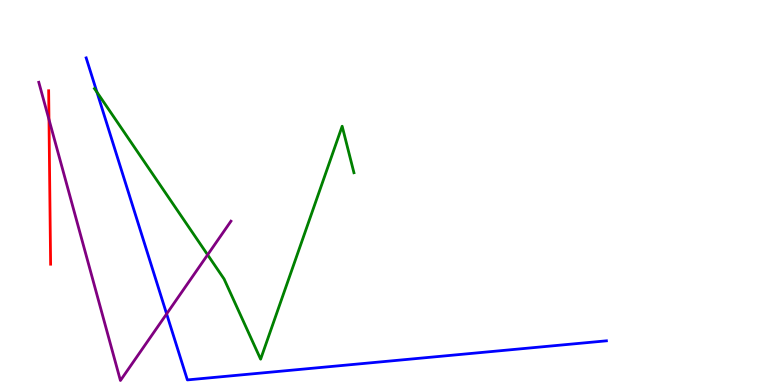[{'lines': ['blue', 'red'], 'intersections': []}, {'lines': ['green', 'red'], 'intersections': []}, {'lines': ['purple', 'red'], 'intersections': [{'x': 0.632, 'y': 6.9}]}, {'lines': ['blue', 'green'], 'intersections': [{'x': 1.25, 'y': 7.61}]}, {'lines': ['blue', 'purple'], 'intersections': [{'x': 2.15, 'y': 1.85}]}, {'lines': ['green', 'purple'], 'intersections': [{'x': 2.68, 'y': 3.38}]}]